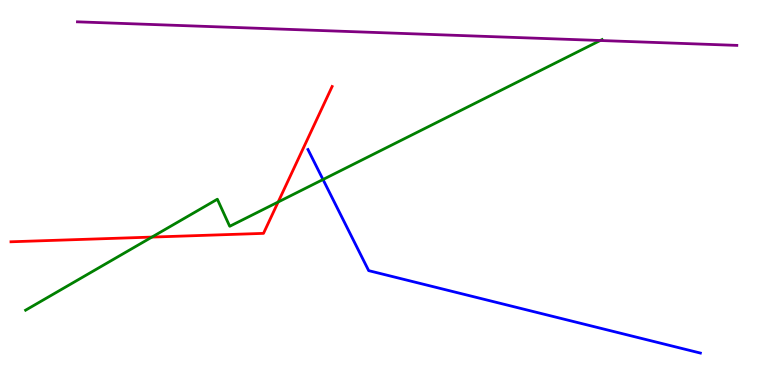[{'lines': ['blue', 'red'], 'intersections': []}, {'lines': ['green', 'red'], 'intersections': [{'x': 1.96, 'y': 3.84}, {'x': 3.59, 'y': 4.75}]}, {'lines': ['purple', 'red'], 'intersections': []}, {'lines': ['blue', 'green'], 'intersections': [{'x': 4.17, 'y': 5.34}]}, {'lines': ['blue', 'purple'], 'intersections': []}, {'lines': ['green', 'purple'], 'intersections': [{'x': 7.75, 'y': 8.95}]}]